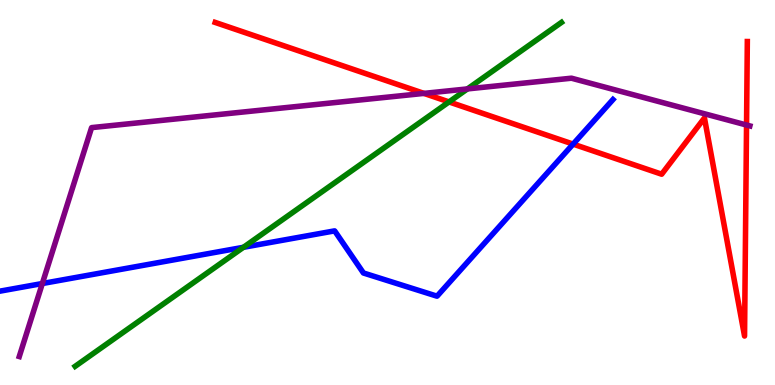[{'lines': ['blue', 'red'], 'intersections': [{'x': 7.4, 'y': 6.26}]}, {'lines': ['green', 'red'], 'intersections': [{'x': 5.79, 'y': 7.35}]}, {'lines': ['purple', 'red'], 'intersections': [{'x': 5.47, 'y': 7.57}, {'x': 9.63, 'y': 6.75}]}, {'lines': ['blue', 'green'], 'intersections': [{'x': 3.14, 'y': 3.58}]}, {'lines': ['blue', 'purple'], 'intersections': [{'x': 0.546, 'y': 2.64}]}, {'lines': ['green', 'purple'], 'intersections': [{'x': 6.03, 'y': 7.69}]}]